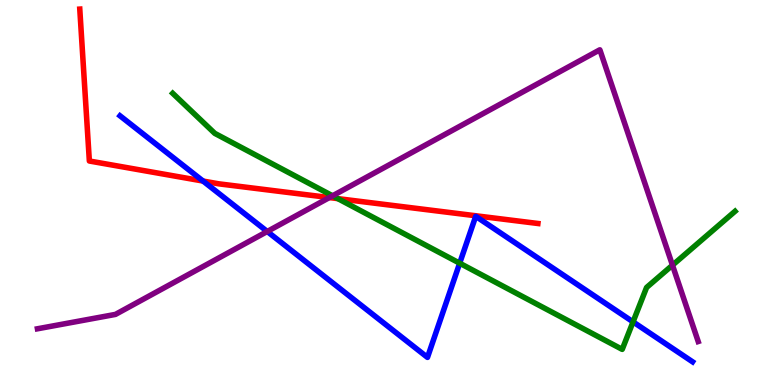[{'lines': ['blue', 'red'], 'intersections': [{'x': 2.62, 'y': 5.3}]}, {'lines': ['green', 'red'], 'intersections': [{'x': 4.36, 'y': 4.84}]}, {'lines': ['purple', 'red'], 'intersections': [{'x': 4.25, 'y': 4.87}]}, {'lines': ['blue', 'green'], 'intersections': [{'x': 5.93, 'y': 3.16}, {'x': 8.17, 'y': 1.64}]}, {'lines': ['blue', 'purple'], 'intersections': [{'x': 3.45, 'y': 3.99}]}, {'lines': ['green', 'purple'], 'intersections': [{'x': 4.29, 'y': 4.91}, {'x': 8.68, 'y': 3.11}]}]